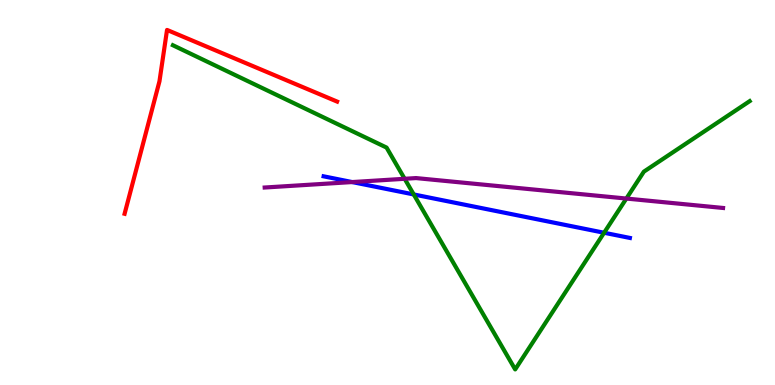[{'lines': ['blue', 'red'], 'intersections': []}, {'lines': ['green', 'red'], 'intersections': []}, {'lines': ['purple', 'red'], 'intersections': []}, {'lines': ['blue', 'green'], 'intersections': [{'x': 5.34, 'y': 4.95}, {'x': 7.79, 'y': 3.95}]}, {'lines': ['blue', 'purple'], 'intersections': [{'x': 4.54, 'y': 5.27}]}, {'lines': ['green', 'purple'], 'intersections': [{'x': 5.22, 'y': 5.36}, {'x': 8.08, 'y': 4.84}]}]